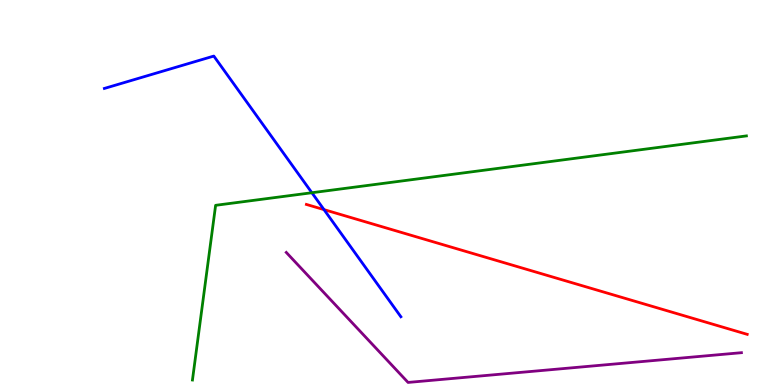[{'lines': ['blue', 'red'], 'intersections': [{'x': 4.18, 'y': 4.56}]}, {'lines': ['green', 'red'], 'intersections': []}, {'lines': ['purple', 'red'], 'intersections': []}, {'lines': ['blue', 'green'], 'intersections': [{'x': 4.02, 'y': 4.99}]}, {'lines': ['blue', 'purple'], 'intersections': []}, {'lines': ['green', 'purple'], 'intersections': []}]